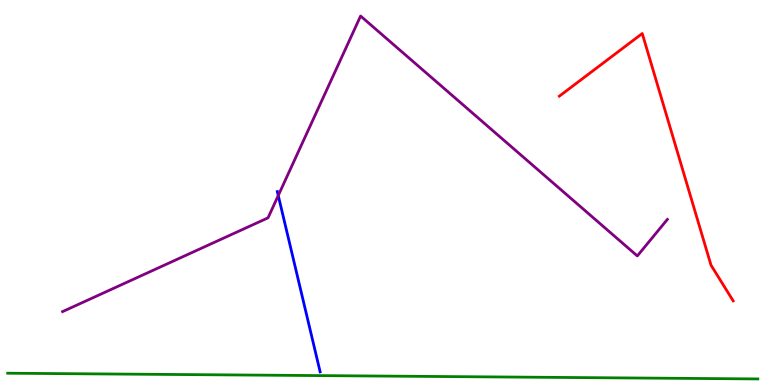[{'lines': ['blue', 'red'], 'intersections': []}, {'lines': ['green', 'red'], 'intersections': []}, {'lines': ['purple', 'red'], 'intersections': []}, {'lines': ['blue', 'green'], 'intersections': []}, {'lines': ['blue', 'purple'], 'intersections': [{'x': 3.59, 'y': 4.92}]}, {'lines': ['green', 'purple'], 'intersections': []}]